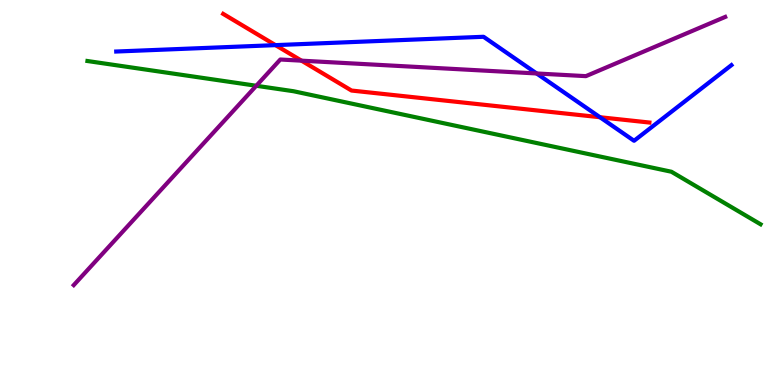[{'lines': ['blue', 'red'], 'intersections': [{'x': 3.55, 'y': 8.83}, {'x': 7.74, 'y': 6.96}]}, {'lines': ['green', 'red'], 'intersections': []}, {'lines': ['purple', 'red'], 'intersections': [{'x': 3.89, 'y': 8.42}]}, {'lines': ['blue', 'green'], 'intersections': []}, {'lines': ['blue', 'purple'], 'intersections': [{'x': 6.92, 'y': 8.09}]}, {'lines': ['green', 'purple'], 'intersections': [{'x': 3.31, 'y': 7.77}]}]